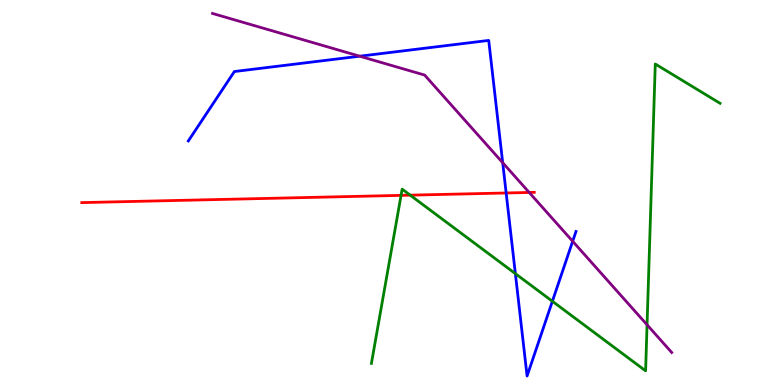[{'lines': ['blue', 'red'], 'intersections': [{'x': 6.53, 'y': 4.99}]}, {'lines': ['green', 'red'], 'intersections': [{'x': 5.18, 'y': 4.93}, {'x': 5.29, 'y': 4.93}]}, {'lines': ['purple', 'red'], 'intersections': [{'x': 6.83, 'y': 5.0}]}, {'lines': ['blue', 'green'], 'intersections': [{'x': 6.65, 'y': 2.89}, {'x': 7.13, 'y': 2.17}]}, {'lines': ['blue', 'purple'], 'intersections': [{'x': 4.64, 'y': 8.54}, {'x': 6.49, 'y': 5.77}, {'x': 7.39, 'y': 3.73}]}, {'lines': ['green', 'purple'], 'intersections': [{'x': 8.35, 'y': 1.56}]}]